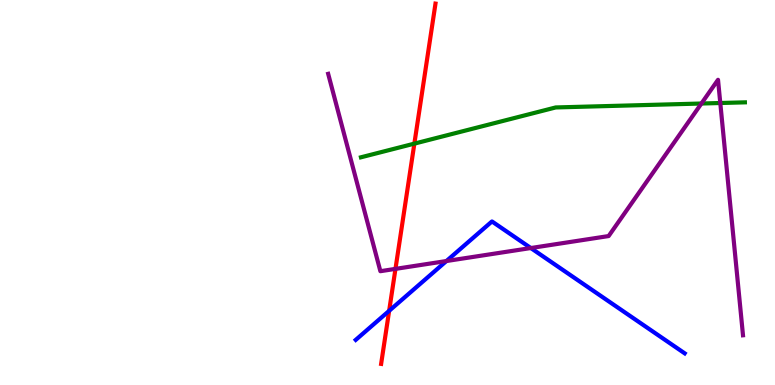[{'lines': ['blue', 'red'], 'intersections': [{'x': 5.02, 'y': 1.93}]}, {'lines': ['green', 'red'], 'intersections': [{'x': 5.35, 'y': 6.27}]}, {'lines': ['purple', 'red'], 'intersections': [{'x': 5.1, 'y': 3.02}]}, {'lines': ['blue', 'green'], 'intersections': []}, {'lines': ['blue', 'purple'], 'intersections': [{'x': 5.76, 'y': 3.22}, {'x': 6.85, 'y': 3.56}]}, {'lines': ['green', 'purple'], 'intersections': [{'x': 9.05, 'y': 7.31}, {'x': 9.29, 'y': 7.32}]}]